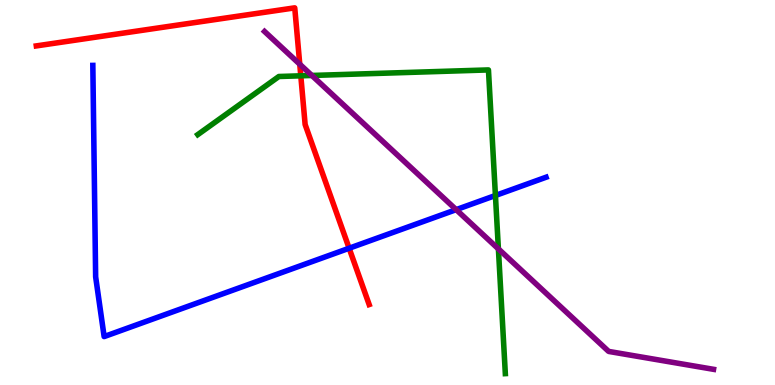[{'lines': ['blue', 'red'], 'intersections': [{'x': 4.5, 'y': 3.55}]}, {'lines': ['green', 'red'], 'intersections': [{'x': 3.88, 'y': 8.03}]}, {'lines': ['purple', 'red'], 'intersections': [{'x': 3.87, 'y': 8.33}]}, {'lines': ['blue', 'green'], 'intersections': [{'x': 6.39, 'y': 4.92}]}, {'lines': ['blue', 'purple'], 'intersections': [{'x': 5.89, 'y': 4.55}]}, {'lines': ['green', 'purple'], 'intersections': [{'x': 4.02, 'y': 8.04}, {'x': 6.43, 'y': 3.53}]}]